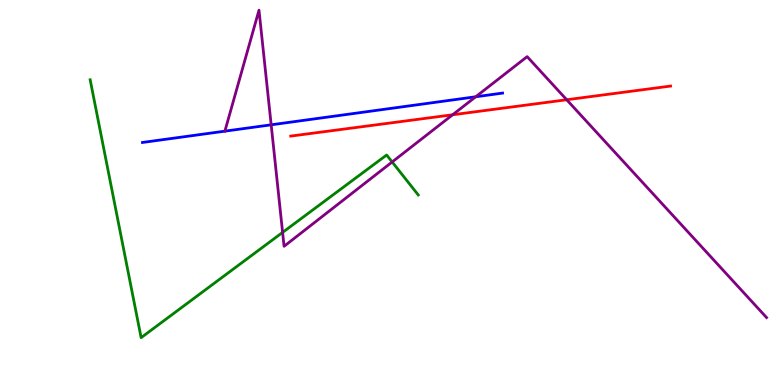[{'lines': ['blue', 'red'], 'intersections': []}, {'lines': ['green', 'red'], 'intersections': []}, {'lines': ['purple', 'red'], 'intersections': [{'x': 5.84, 'y': 7.02}, {'x': 7.31, 'y': 7.41}]}, {'lines': ['blue', 'green'], 'intersections': []}, {'lines': ['blue', 'purple'], 'intersections': [{'x': 3.5, 'y': 6.76}, {'x': 6.14, 'y': 7.49}]}, {'lines': ['green', 'purple'], 'intersections': [{'x': 3.65, 'y': 3.96}, {'x': 5.06, 'y': 5.79}]}]